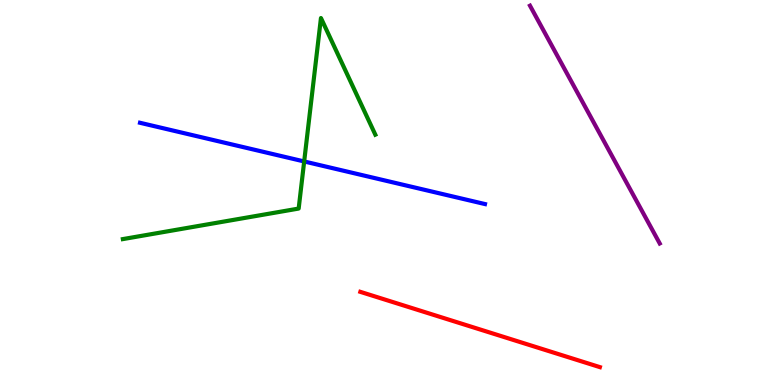[{'lines': ['blue', 'red'], 'intersections': []}, {'lines': ['green', 'red'], 'intersections': []}, {'lines': ['purple', 'red'], 'intersections': []}, {'lines': ['blue', 'green'], 'intersections': [{'x': 3.92, 'y': 5.81}]}, {'lines': ['blue', 'purple'], 'intersections': []}, {'lines': ['green', 'purple'], 'intersections': []}]